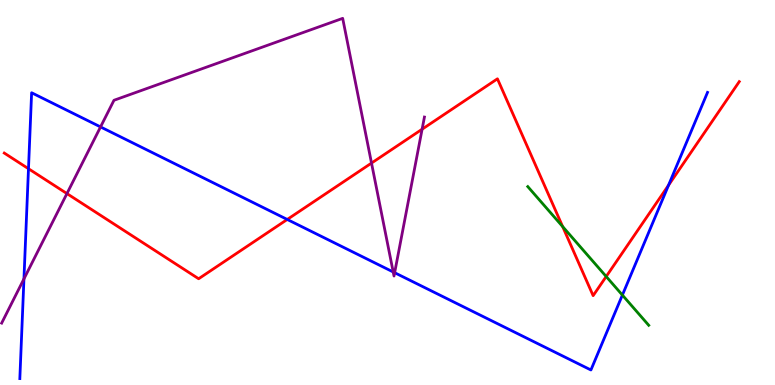[{'lines': ['blue', 'red'], 'intersections': [{'x': 0.368, 'y': 5.62}, {'x': 3.71, 'y': 4.3}, {'x': 8.63, 'y': 5.19}]}, {'lines': ['green', 'red'], 'intersections': [{'x': 7.26, 'y': 4.11}, {'x': 7.82, 'y': 2.82}]}, {'lines': ['purple', 'red'], 'intersections': [{'x': 0.864, 'y': 4.97}, {'x': 4.79, 'y': 5.76}, {'x': 5.45, 'y': 6.64}]}, {'lines': ['blue', 'green'], 'intersections': [{'x': 8.03, 'y': 2.34}]}, {'lines': ['blue', 'purple'], 'intersections': [{'x': 0.309, 'y': 2.76}, {'x': 1.3, 'y': 6.7}, {'x': 5.07, 'y': 2.94}, {'x': 5.09, 'y': 2.92}]}, {'lines': ['green', 'purple'], 'intersections': []}]